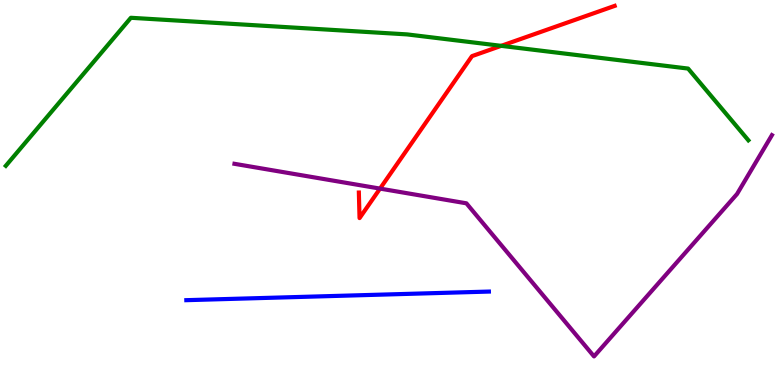[{'lines': ['blue', 'red'], 'intersections': []}, {'lines': ['green', 'red'], 'intersections': [{'x': 6.47, 'y': 8.81}]}, {'lines': ['purple', 'red'], 'intersections': [{'x': 4.9, 'y': 5.1}]}, {'lines': ['blue', 'green'], 'intersections': []}, {'lines': ['blue', 'purple'], 'intersections': []}, {'lines': ['green', 'purple'], 'intersections': []}]